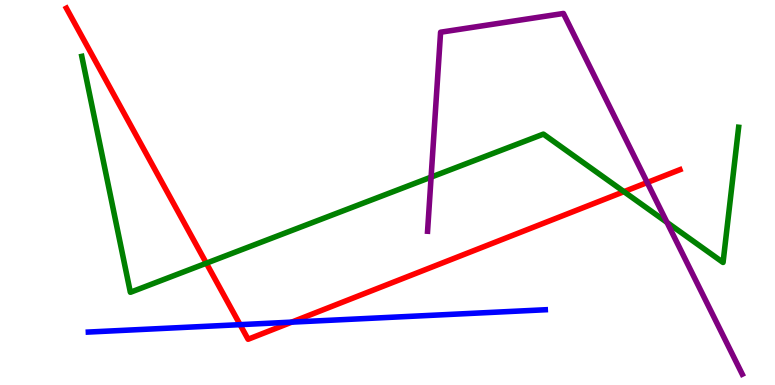[{'lines': ['blue', 'red'], 'intersections': [{'x': 3.1, 'y': 1.57}, {'x': 3.76, 'y': 1.63}]}, {'lines': ['green', 'red'], 'intersections': [{'x': 2.66, 'y': 3.16}, {'x': 8.05, 'y': 5.02}]}, {'lines': ['purple', 'red'], 'intersections': [{'x': 8.35, 'y': 5.26}]}, {'lines': ['blue', 'green'], 'intersections': []}, {'lines': ['blue', 'purple'], 'intersections': []}, {'lines': ['green', 'purple'], 'intersections': [{'x': 5.56, 'y': 5.4}, {'x': 8.61, 'y': 4.22}]}]